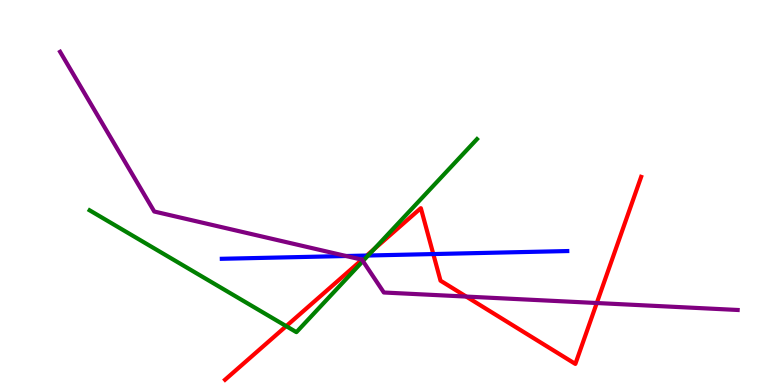[{'lines': ['blue', 'red'], 'intersections': [{'x': 4.73, 'y': 3.36}, {'x': 5.59, 'y': 3.4}]}, {'lines': ['green', 'red'], 'intersections': [{'x': 3.69, 'y': 1.53}, {'x': 4.83, 'y': 3.53}]}, {'lines': ['purple', 'red'], 'intersections': [{'x': 4.67, 'y': 3.25}, {'x': 6.02, 'y': 2.3}, {'x': 7.7, 'y': 2.13}]}, {'lines': ['blue', 'green'], 'intersections': [{'x': 4.75, 'y': 3.36}]}, {'lines': ['blue', 'purple'], 'intersections': [{'x': 4.47, 'y': 3.35}]}, {'lines': ['green', 'purple'], 'intersections': [{'x': 4.68, 'y': 3.22}]}]